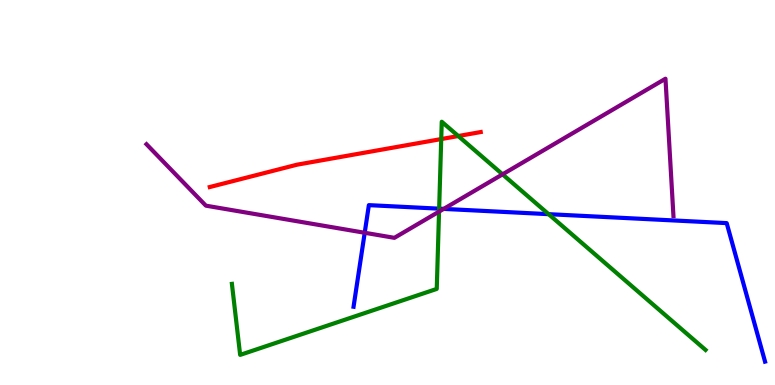[{'lines': ['blue', 'red'], 'intersections': []}, {'lines': ['green', 'red'], 'intersections': [{'x': 5.69, 'y': 6.39}, {'x': 5.91, 'y': 6.47}]}, {'lines': ['purple', 'red'], 'intersections': []}, {'lines': ['blue', 'green'], 'intersections': [{'x': 5.67, 'y': 4.58}, {'x': 7.08, 'y': 4.44}]}, {'lines': ['blue', 'purple'], 'intersections': [{'x': 4.71, 'y': 3.95}, {'x': 5.72, 'y': 4.57}]}, {'lines': ['green', 'purple'], 'intersections': [{'x': 5.67, 'y': 4.5}, {'x': 6.48, 'y': 5.47}]}]